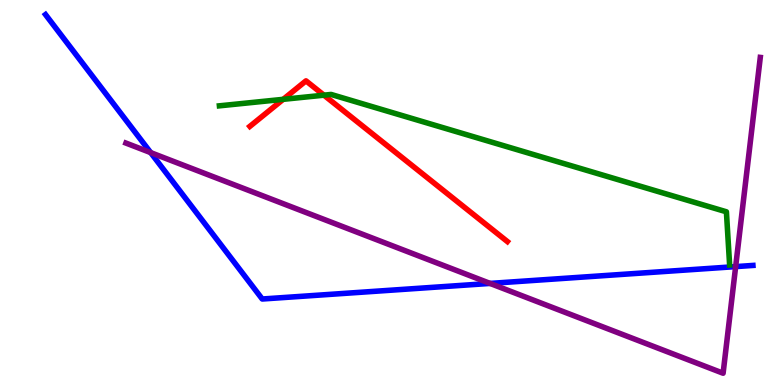[{'lines': ['blue', 'red'], 'intersections': []}, {'lines': ['green', 'red'], 'intersections': [{'x': 3.65, 'y': 7.42}, {'x': 4.18, 'y': 7.53}]}, {'lines': ['purple', 'red'], 'intersections': []}, {'lines': ['blue', 'green'], 'intersections': []}, {'lines': ['blue', 'purple'], 'intersections': [{'x': 1.94, 'y': 6.04}, {'x': 6.32, 'y': 2.64}, {'x': 9.49, 'y': 3.07}]}, {'lines': ['green', 'purple'], 'intersections': []}]